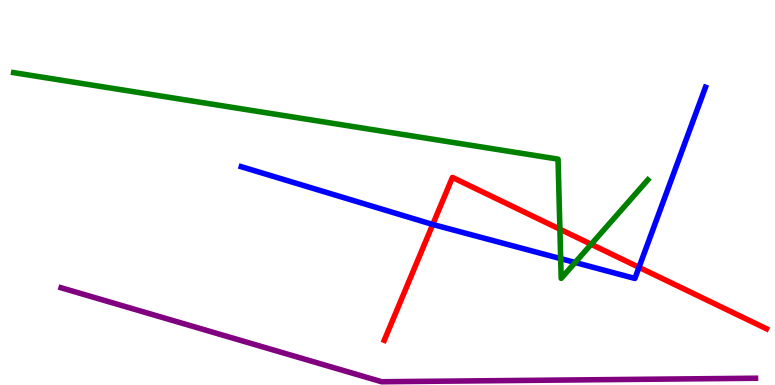[{'lines': ['blue', 'red'], 'intersections': [{'x': 5.58, 'y': 4.17}, {'x': 8.25, 'y': 3.06}]}, {'lines': ['green', 'red'], 'intersections': [{'x': 7.22, 'y': 4.05}, {'x': 7.63, 'y': 3.65}]}, {'lines': ['purple', 'red'], 'intersections': []}, {'lines': ['blue', 'green'], 'intersections': [{'x': 7.23, 'y': 3.28}, {'x': 7.42, 'y': 3.18}]}, {'lines': ['blue', 'purple'], 'intersections': []}, {'lines': ['green', 'purple'], 'intersections': []}]